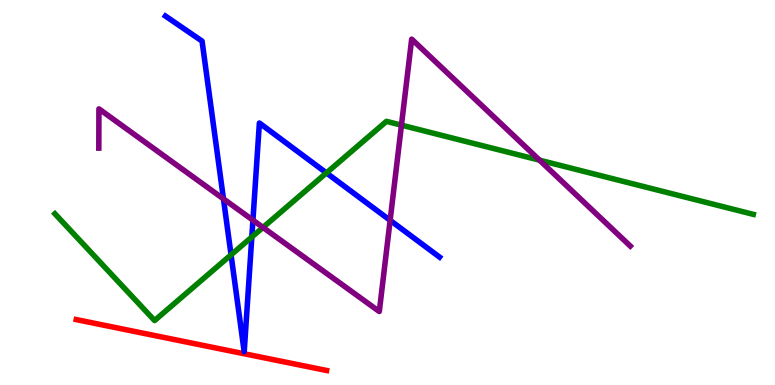[{'lines': ['blue', 'red'], 'intersections': []}, {'lines': ['green', 'red'], 'intersections': []}, {'lines': ['purple', 'red'], 'intersections': []}, {'lines': ['blue', 'green'], 'intersections': [{'x': 2.98, 'y': 3.38}, {'x': 3.25, 'y': 3.84}, {'x': 4.21, 'y': 5.51}]}, {'lines': ['blue', 'purple'], 'intersections': [{'x': 2.88, 'y': 4.83}, {'x': 3.26, 'y': 4.28}, {'x': 5.03, 'y': 4.28}]}, {'lines': ['green', 'purple'], 'intersections': [{'x': 3.39, 'y': 4.09}, {'x': 5.18, 'y': 6.75}, {'x': 6.96, 'y': 5.84}]}]